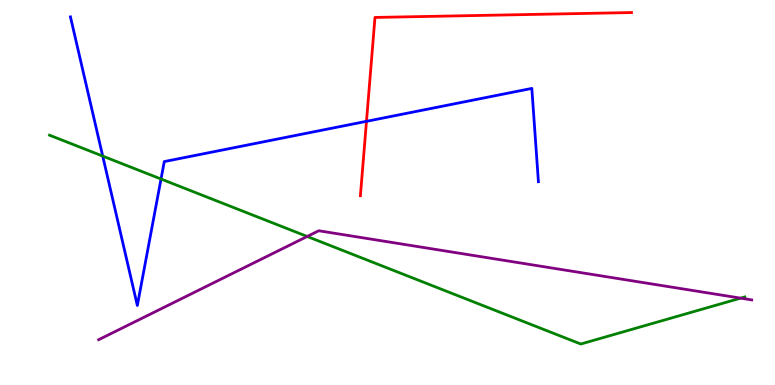[{'lines': ['blue', 'red'], 'intersections': [{'x': 4.73, 'y': 6.85}]}, {'lines': ['green', 'red'], 'intersections': []}, {'lines': ['purple', 'red'], 'intersections': []}, {'lines': ['blue', 'green'], 'intersections': [{'x': 1.33, 'y': 5.95}, {'x': 2.08, 'y': 5.35}]}, {'lines': ['blue', 'purple'], 'intersections': []}, {'lines': ['green', 'purple'], 'intersections': [{'x': 3.96, 'y': 3.86}, {'x': 9.56, 'y': 2.26}]}]